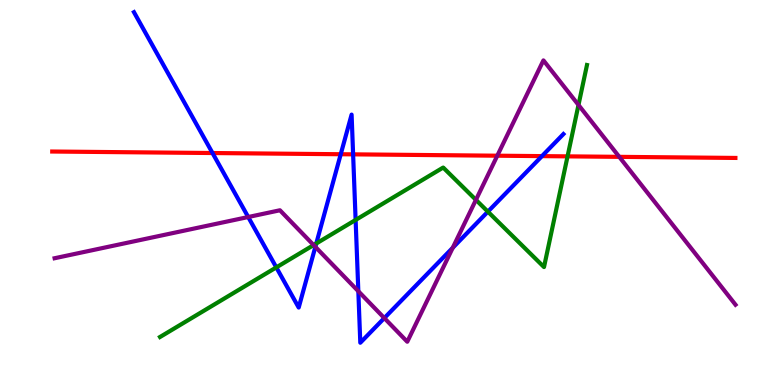[{'lines': ['blue', 'red'], 'intersections': [{'x': 2.74, 'y': 6.03}, {'x': 4.4, 'y': 5.99}, {'x': 4.56, 'y': 5.99}, {'x': 6.99, 'y': 5.94}]}, {'lines': ['green', 'red'], 'intersections': [{'x': 7.32, 'y': 5.94}]}, {'lines': ['purple', 'red'], 'intersections': [{'x': 6.42, 'y': 5.96}, {'x': 7.99, 'y': 5.93}]}, {'lines': ['blue', 'green'], 'intersections': [{'x': 3.57, 'y': 3.05}, {'x': 4.08, 'y': 3.68}, {'x': 4.59, 'y': 4.29}, {'x': 6.3, 'y': 4.5}]}, {'lines': ['blue', 'purple'], 'intersections': [{'x': 3.2, 'y': 4.36}, {'x': 4.07, 'y': 3.59}, {'x': 4.62, 'y': 2.44}, {'x': 4.96, 'y': 1.74}, {'x': 5.84, 'y': 3.56}]}, {'lines': ['green', 'purple'], 'intersections': [{'x': 4.05, 'y': 3.63}, {'x': 6.14, 'y': 4.81}, {'x': 7.46, 'y': 7.27}]}]